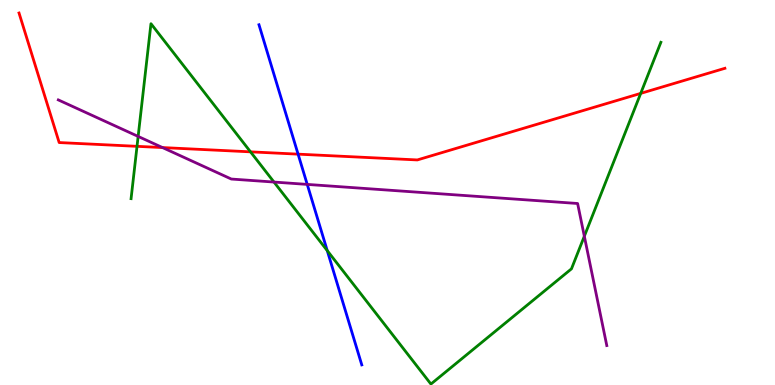[{'lines': ['blue', 'red'], 'intersections': [{'x': 3.85, 'y': 6.0}]}, {'lines': ['green', 'red'], 'intersections': [{'x': 1.77, 'y': 6.2}, {'x': 3.23, 'y': 6.06}, {'x': 8.27, 'y': 7.57}]}, {'lines': ['purple', 'red'], 'intersections': [{'x': 2.1, 'y': 6.17}]}, {'lines': ['blue', 'green'], 'intersections': [{'x': 4.22, 'y': 3.49}]}, {'lines': ['blue', 'purple'], 'intersections': [{'x': 3.96, 'y': 5.21}]}, {'lines': ['green', 'purple'], 'intersections': [{'x': 1.78, 'y': 6.46}, {'x': 3.54, 'y': 5.27}, {'x': 7.54, 'y': 3.86}]}]